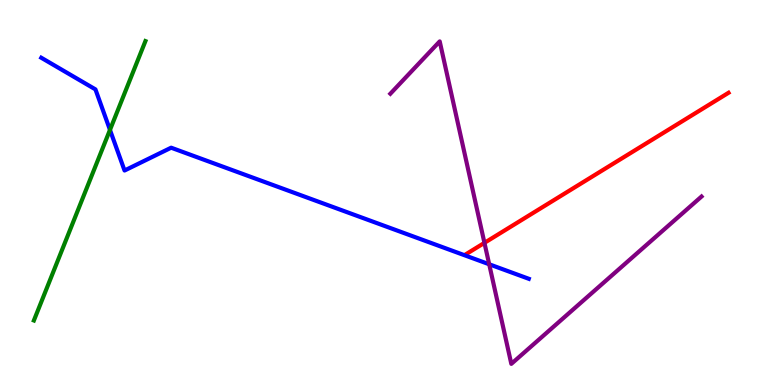[{'lines': ['blue', 'red'], 'intersections': []}, {'lines': ['green', 'red'], 'intersections': []}, {'lines': ['purple', 'red'], 'intersections': [{'x': 6.25, 'y': 3.69}]}, {'lines': ['blue', 'green'], 'intersections': [{'x': 1.42, 'y': 6.63}]}, {'lines': ['blue', 'purple'], 'intersections': [{'x': 6.31, 'y': 3.14}]}, {'lines': ['green', 'purple'], 'intersections': []}]